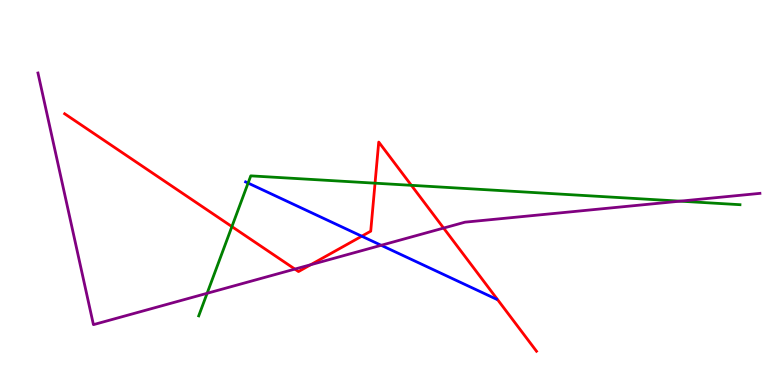[{'lines': ['blue', 'red'], 'intersections': [{'x': 4.67, 'y': 3.86}]}, {'lines': ['green', 'red'], 'intersections': [{'x': 2.99, 'y': 4.11}, {'x': 4.84, 'y': 5.24}, {'x': 5.31, 'y': 5.19}]}, {'lines': ['purple', 'red'], 'intersections': [{'x': 3.8, 'y': 3.01}, {'x': 4.01, 'y': 3.12}, {'x': 5.72, 'y': 4.08}]}, {'lines': ['blue', 'green'], 'intersections': [{'x': 3.2, 'y': 5.25}]}, {'lines': ['blue', 'purple'], 'intersections': [{'x': 4.92, 'y': 3.63}]}, {'lines': ['green', 'purple'], 'intersections': [{'x': 2.67, 'y': 2.38}, {'x': 8.78, 'y': 4.78}]}]